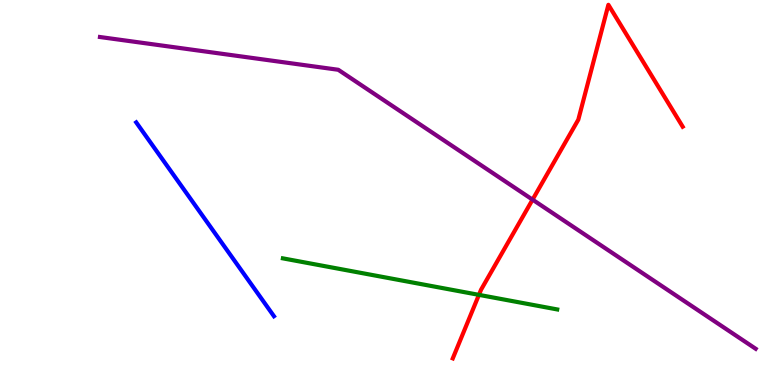[{'lines': ['blue', 'red'], 'intersections': []}, {'lines': ['green', 'red'], 'intersections': [{'x': 6.18, 'y': 2.34}]}, {'lines': ['purple', 'red'], 'intersections': [{'x': 6.87, 'y': 4.81}]}, {'lines': ['blue', 'green'], 'intersections': []}, {'lines': ['blue', 'purple'], 'intersections': []}, {'lines': ['green', 'purple'], 'intersections': []}]